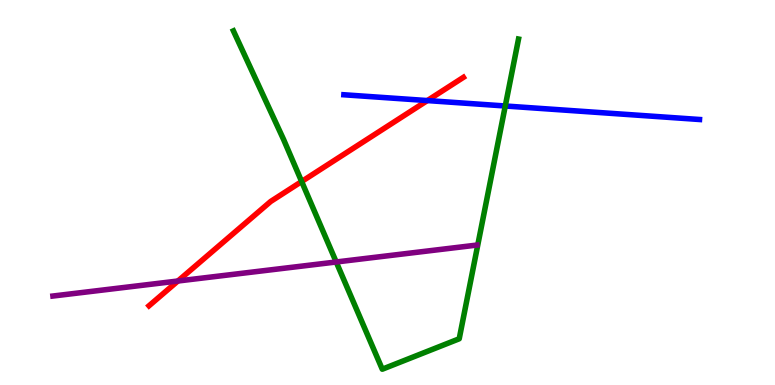[{'lines': ['blue', 'red'], 'intersections': [{'x': 5.51, 'y': 7.39}]}, {'lines': ['green', 'red'], 'intersections': [{'x': 3.89, 'y': 5.29}]}, {'lines': ['purple', 'red'], 'intersections': [{'x': 2.3, 'y': 2.7}]}, {'lines': ['blue', 'green'], 'intersections': [{'x': 6.52, 'y': 7.25}]}, {'lines': ['blue', 'purple'], 'intersections': []}, {'lines': ['green', 'purple'], 'intersections': [{'x': 4.34, 'y': 3.2}]}]